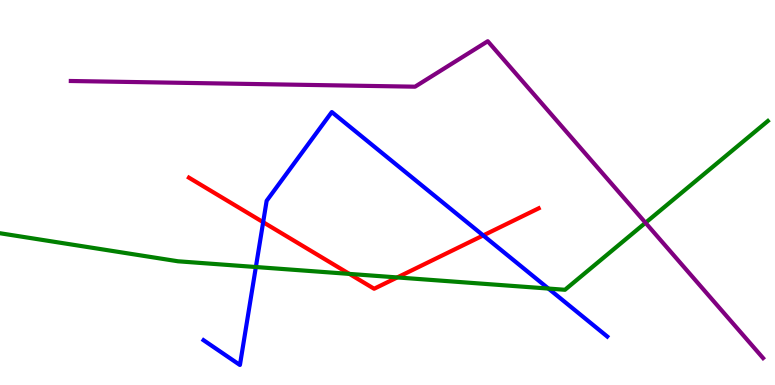[{'lines': ['blue', 'red'], 'intersections': [{'x': 3.4, 'y': 4.23}, {'x': 6.24, 'y': 3.88}]}, {'lines': ['green', 'red'], 'intersections': [{'x': 4.51, 'y': 2.89}, {'x': 5.13, 'y': 2.79}]}, {'lines': ['purple', 'red'], 'intersections': []}, {'lines': ['blue', 'green'], 'intersections': [{'x': 3.3, 'y': 3.06}, {'x': 7.08, 'y': 2.5}]}, {'lines': ['blue', 'purple'], 'intersections': []}, {'lines': ['green', 'purple'], 'intersections': [{'x': 8.33, 'y': 4.21}]}]